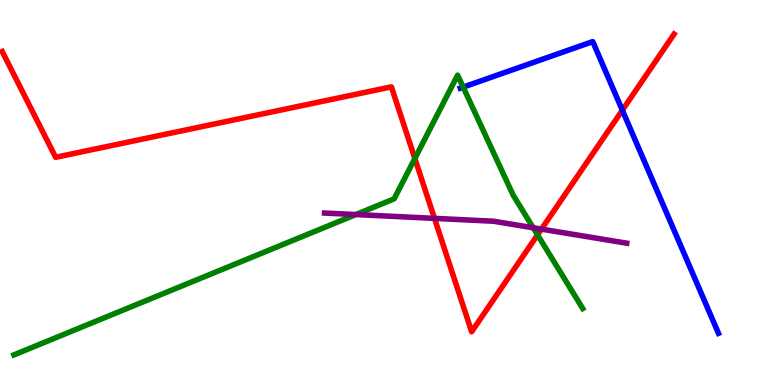[{'lines': ['blue', 'red'], 'intersections': [{'x': 8.03, 'y': 7.14}]}, {'lines': ['green', 'red'], 'intersections': [{'x': 5.35, 'y': 5.88}, {'x': 6.94, 'y': 3.9}]}, {'lines': ['purple', 'red'], 'intersections': [{'x': 5.61, 'y': 4.33}, {'x': 6.99, 'y': 4.05}]}, {'lines': ['blue', 'green'], 'intersections': [{'x': 5.98, 'y': 7.74}]}, {'lines': ['blue', 'purple'], 'intersections': []}, {'lines': ['green', 'purple'], 'intersections': [{'x': 4.59, 'y': 4.43}, {'x': 6.88, 'y': 4.08}]}]